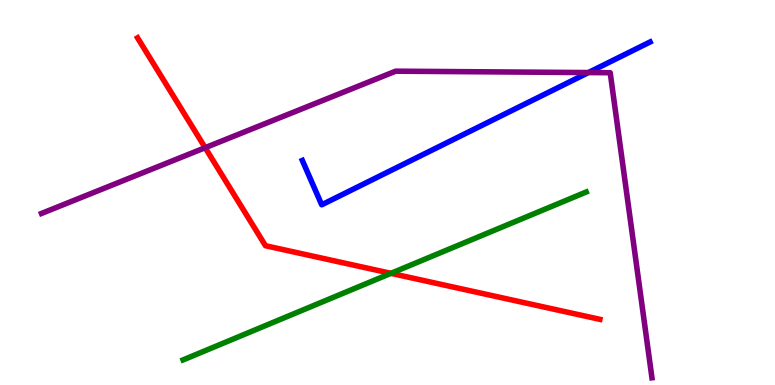[{'lines': ['blue', 'red'], 'intersections': []}, {'lines': ['green', 'red'], 'intersections': [{'x': 5.04, 'y': 2.9}]}, {'lines': ['purple', 'red'], 'intersections': [{'x': 2.65, 'y': 6.16}]}, {'lines': ['blue', 'green'], 'intersections': []}, {'lines': ['blue', 'purple'], 'intersections': [{'x': 7.59, 'y': 8.12}]}, {'lines': ['green', 'purple'], 'intersections': []}]